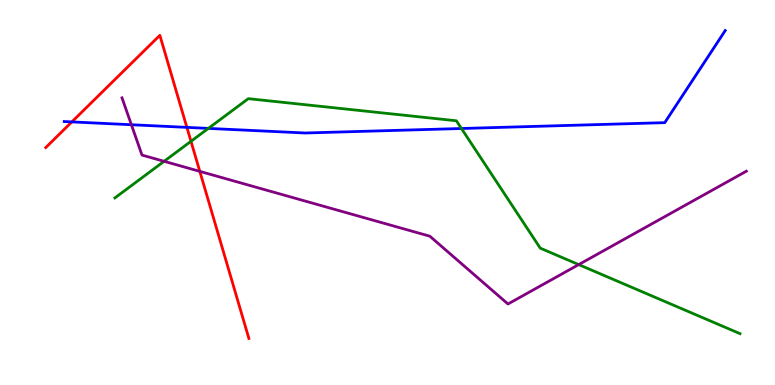[{'lines': ['blue', 'red'], 'intersections': [{'x': 0.927, 'y': 6.83}, {'x': 2.41, 'y': 6.69}]}, {'lines': ['green', 'red'], 'intersections': [{'x': 2.46, 'y': 6.33}]}, {'lines': ['purple', 'red'], 'intersections': [{'x': 2.58, 'y': 5.55}]}, {'lines': ['blue', 'green'], 'intersections': [{'x': 2.69, 'y': 6.67}, {'x': 5.95, 'y': 6.66}]}, {'lines': ['blue', 'purple'], 'intersections': [{'x': 1.7, 'y': 6.76}]}, {'lines': ['green', 'purple'], 'intersections': [{'x': 2.12, 'y': 5.81}, {'x': 7.47, 'y': 3.13}]}]